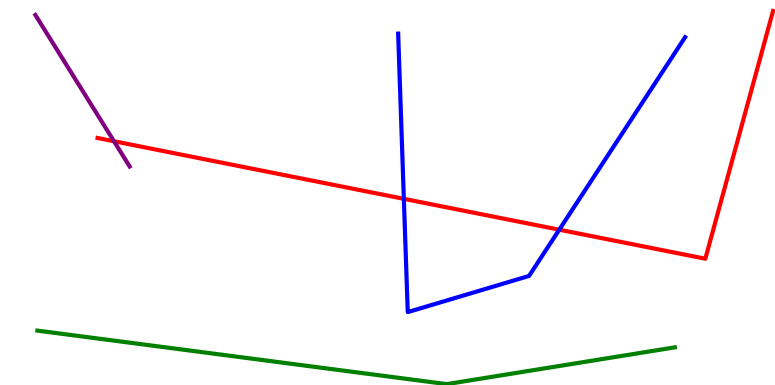[{'lines': ['blue', 'red'], 'intersections': [{'x': 5.21, 'y': 4.84}, {'x': 7.22, 'y': 4.03}]}, {'lines': ['green', 'red'], 'intersections': []}, {'lines': ['purple', 'red'], 'intersections': [{'x': 1.47, 'y': 6.33}]}, {'lines': ['blue', 'green'], 'intersections': []}, {'lines': ['blue', 'purple'], 'intersections': []}, {'lines': ['green', 'purple'], 'intersections': []}]